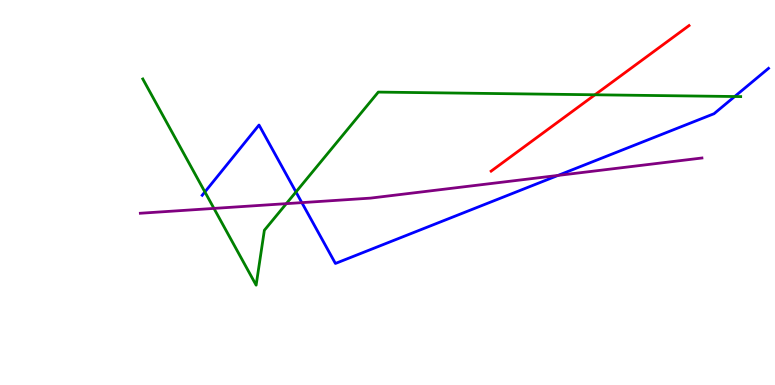[{'lines': ['blue', 'red'], 'intersections': []}, {'lines': ['green', 'red'], 'intersections': [{'x': 7.68, 'y': 7.54}]}, {'lines': ['purple', 'red'], 'intersections': []}, {'lines': ['blue', 'green'], 'intersections': [{'x': 2.64, 'y': 5.01}, {'x': 3.82, 'y': 5.01}, {'x': 9.48, 'y': 7.49}]}, {'lines': ['blue', 'purple'], 'intersections': [{'x': 3.89, 'y': 4.74}, {'x': 7.2, 'y': 5.44}]}, {'lines': ['green', 'purple'], 'intersections': [{'x': 2.76, 'y': 4.59}, {'x': 3.69, 'y': 4.71}]}]